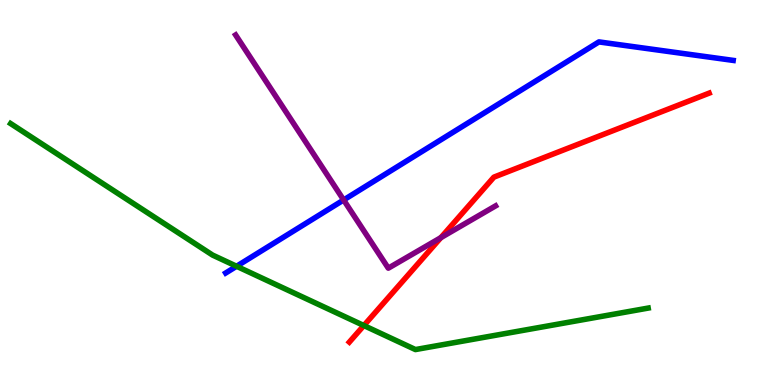[{'lines': ['blue', 'red'], 'intersections': []}, {'lines': ['green', 'red'], 'intersections': [{'x': 4.69, 'y': 1.54}]}, {'lines': ['purple', 'red'], 'intersections': [{'x': 5.69, 'y': 3.83}]}, {'lines': ['blue', 'green'], 'intersections': [{'x': 3.05, 'y': 3.08}]}, {'lines': ['blue', 'purple'], 'intersections': [{'x': 4.43, 'y': 4.81}]}, {'lines': ['green', 'purple'], 'intersections': []}]